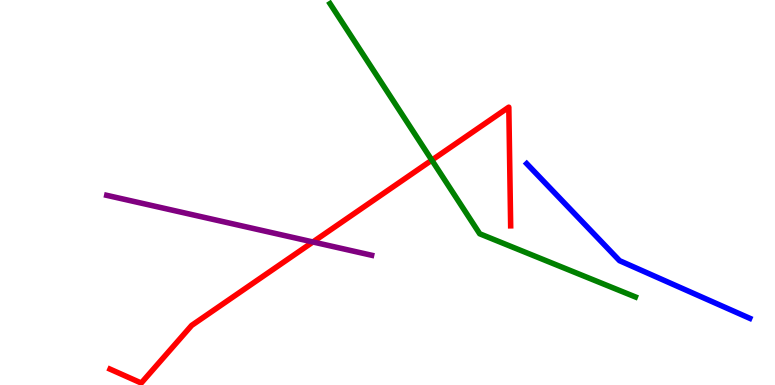[{'lines': ['blue', 'red'], 'intersections': []}, {'lines': ['green', 'red'], 'intersections': [{'x': 5.57, 'y': 5.84}]}, {'lines': ['purple', 'red'], 'intersections': [{'x': 4.04, 'y': 3.71}]}, {'lines': ['blue', 'green'], 'intersections': []}, {'lines': ['blue', 'purple'], 'intersections': []}, {'lines': ['green', 'purple'], 'intersections': []}]